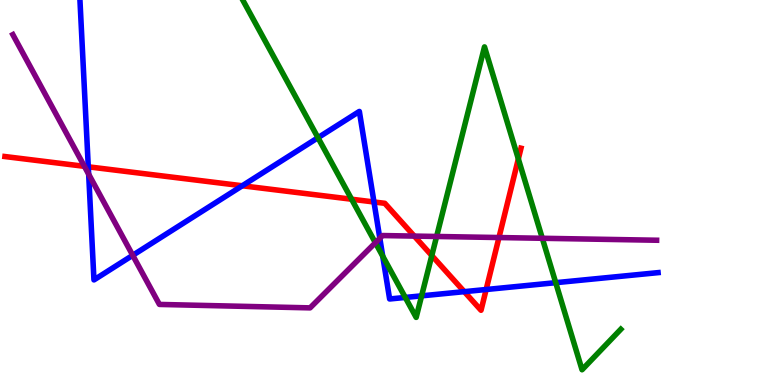[{'lines': ['blue', 'red'], 'intersections': [{'x': 1.14, 'y': 5.67}, {'x': 3.13, 'y': 5.17}, {'x': 4.83, 'y': 4.75}, {'x': 5.99, 'y': 2.42}, {'x': 6.27, 'y': 2.48}]}, {'lines': ['green', 'red'], 'intersections': [{'x': 4.54, 'y': 4.83}, {'x': 5.57, 'y': 3.36}, {'x': 6.69, 'y': 5.87}]}, {'lines': ['purple', 'red'], 'intersections': [{'x': 1.09, 'y': 5.68}, {'x': 5.35, 'y': 3.87}, {'x': 6.44, 'y': 3.83}]}, {'lines': ['blue', 'green'], 'intersections': [{'x': 4.1, 'y': 6.42}, {'x': 4.94, 'y': 3.35}, {'x': 5.23, 'y': 2.27}, {'x': 5.44, 'y': 2.32}, {'x': 7.17, 'y': 2.66}]}, {'lines': ['blue', 'purple'], 'intersections': [{'x': 1.14, 'y': 5.48}, {'x': 1.71, 'y': 3.37}, {'x': 4.9, 'y': 3.81}]}, {'lines': ['green', 'purple'], 'intersections': [{'x': 4.84, 'y': 3.69}, {'x': 5.63, 'y': 3.86}, {'x': 7.0, 'y': 3.81}]}]